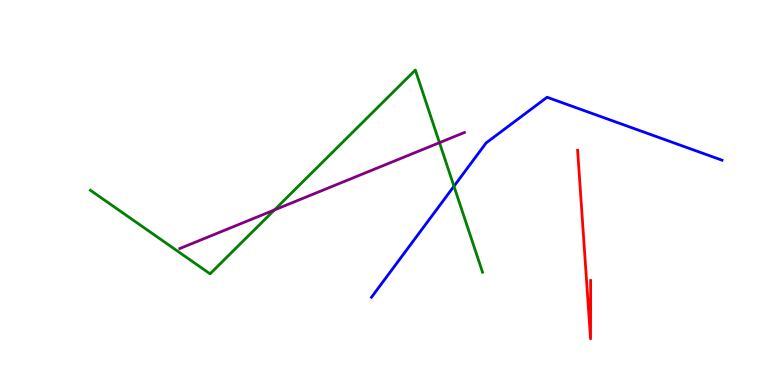[{'lines': ['blue', 'red'], 'intersections': []}, {'lines': ['green', 'red'], 'intersections': []}, {'lines': ['purple', 'red'], 'intersections': []}, {'lines': ['blue', 'green'], 'intersections': [{'x': 5.86, 'y': 5.16}]}, {'lines': ['blue', 'purple'], 'intersections': []}, {'lines': ['green', 'purple'], 'intersections': [{'x': 3.54, 'y': 4.55}, {'x': 5.67, 'y': 6.29}]}]